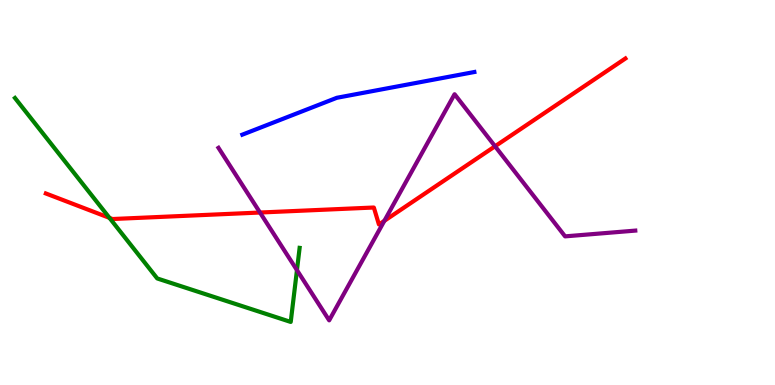[{'lines': ['blue', 'red'], 'intersections': []}, {'lines': ['green', 'red'], 'intersections': [{'x': 1.41, 'y': 4.34}]}, {'lines': ['purple', 'red'], 'intersections': [{'x': 3.35, 'y': 4.48}, {'x': 4.96, 'y': 4.26}, {'x': 6.39, 'y': 6.2}]}, {'lines': ['blue', 'green'], 'intersections': []}, {'lines': ['blue', 'purple'], 'intersections': []}, {'lines': ['green', 'purple'], 'intersections': [{'x': 3.83, 'y': 2.98}]}]